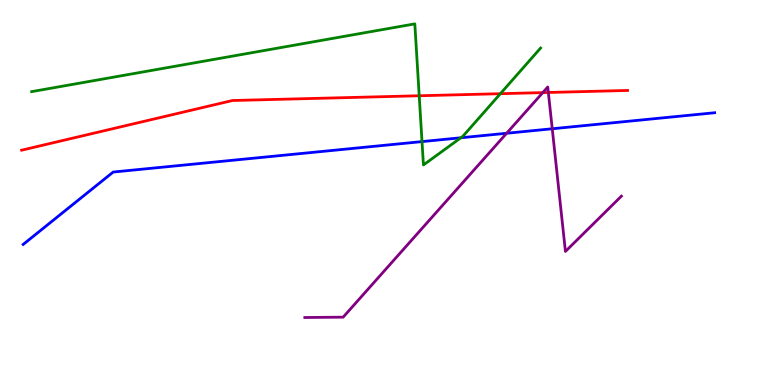[{'lines': ['blue', 'red'], 'intersections': []}, {'lines': ['green', 'red'], 'intersections': [{'x': 5.41, 'y': 7.51}, {'x': 6.46, 'y': 7.57}]}, {'lines': ['purple', 'red'], 'intersections': [{'x': 7.0, 'y': 7.59}, {'x': 7.08, 'y': 7.6}]}, {'lines': ['blue', 'green'], 'intersections': [{'x': 5.45, 'y': 6.32}, {'x': 5.95, 'y': 6.42}]}, {'lines': ['blue', 'purple'], 'intersections': [{'x': 6.54, 'y': 6.54}, {'x': 7.13, 'y': 6.66}]}, {'lines': ['green', 'purple'], 'intersections': []}]